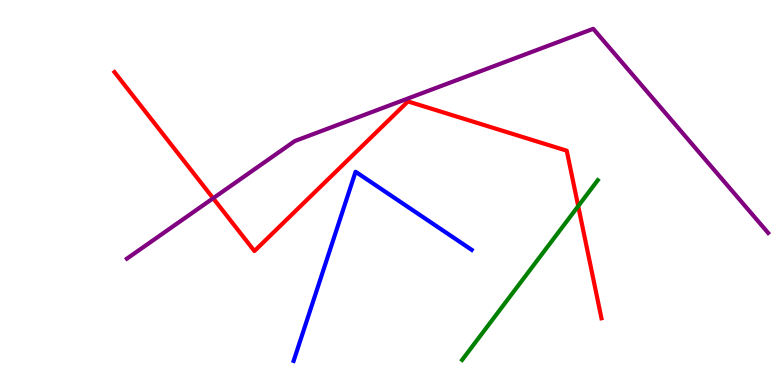[{'lines': ['blue', 'red'], 'intersections': []}, {'lines': ['green', 'red'], 'intersections': [{'x': 7.46, 'y': 4.65}]}, {'lines': ['purple', 'red'], 'intersections': [{'x': 2.75, 'y': 4.85}]}, {'lines': ['blue', 'green'], 'intersections': []}, {'lines': ['blue', 'purple'], 'intersections': []}, {'lines': ['green', 'purple'], 'intersections': []}]